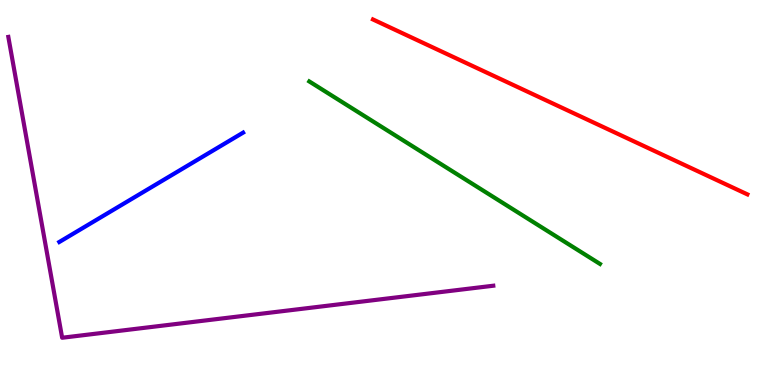[{'lines': ['blue', 'red'], 'intersections': []}, {'lines': ['green', 'red'], 'intersections': []}, {'lines': ['purple', 'red'], 'intersections': []}, {'lines': ['blue', 'green'], 'intersections': []}, {'lines': ['blue', 'purple'], 'intersections': []}, {'lines': ['green', 'purple'], 'intersections': []}]